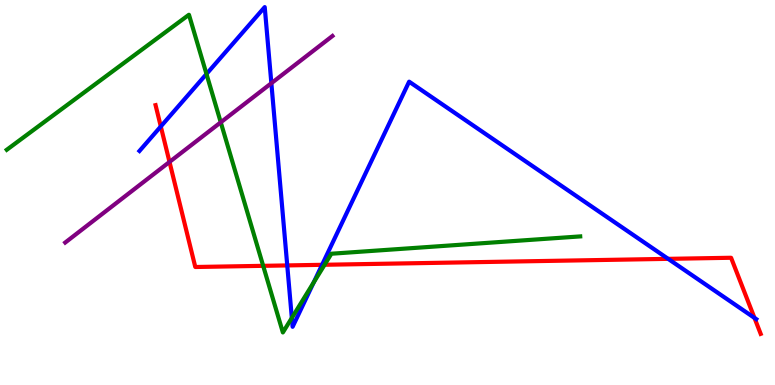[{'lines': ['blue', 'red'], 'intersections': [{'x': 2.07, 'y': 6.72}, {'x': 3.71, 'y': 3.11}, {'x': 4.16, 'y': 3.12}, {'x': 8.62, 'y': 3.28}, {'x': 9.74, 'y': 1.74}]}, {'lines': ['green', 'red'], 'intersections': [{'x': 3.4, 'y': 3.1}, {'x': 4.19, 'y': 3.12}]}, {'lines': ['purple', 'red'], 'intersections': [{'x': 2.19, 'y': 5.79}]}, {'lines': ['blue', 'green'], 'intersections': [{'x': 2.66, 'y': 8.08}, {'x': 3.77, 'y': 1.74}, {'x': 4.05, 'y': 2.67}]}, {'lines': ['blue', 'purple'], 'intersections': [{'x': 3.5, 'y': 7.84}]}, {'lines': ['green', 'purple'], 'intersections': [{'x': 2.85, 'y': 6.82}]}]